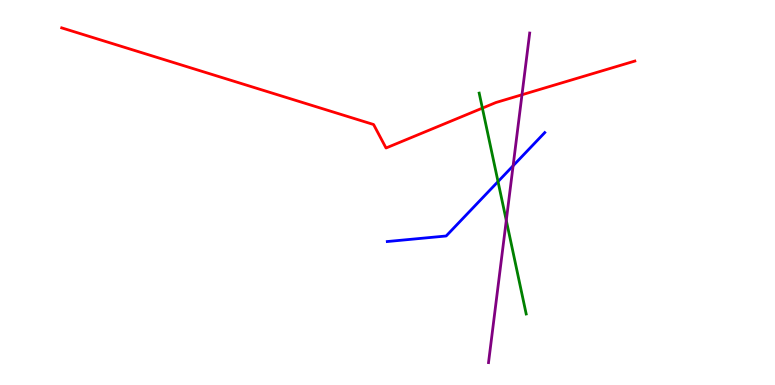[{'lines': ['blue', 'red'], 'intersections': []}, {'lines': ['green', 'red'], 'intersections': [{'x': 6.22, 'y': 7.19}]}, {'lines': ['purple', 'red'], 'intersections': [{'x': 6.74, 'y': 7.54}]}, {'lines': ['blue', 'green'], 'intersections': [{'x': 6.43, 'y': 5.28}]}, {'lines': ['blue', 'purple'], 'intersections': [{'x': 6.62, 'y': 5.69}]}, {'lines': ['green', 'purple'], 'intersections': [{'x': 6.53, 'y': 4.27}]}]